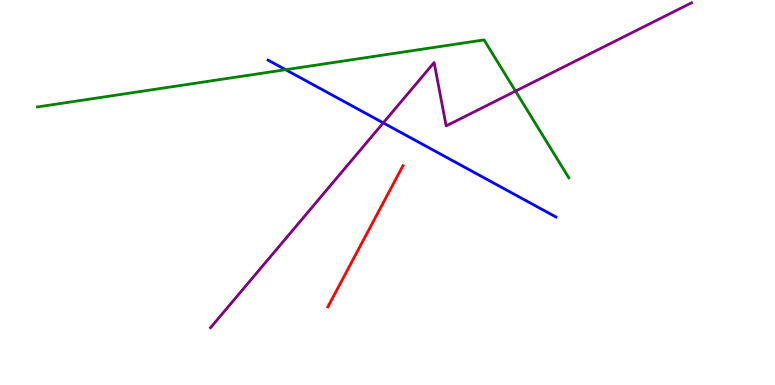[{'lines': ['blue', 'red'], 'intersections': []}, {'lines': ['green', 'red'], 'intersections': []}, {'lines': ['purple', 'red'], 'intersections': []}, {'lines': ['blue', 'green'], 'intersections': [{'x': 3.69, 'y': 8.19}]}, {'lines': ['blue', 'purple'], 'intersections': [{'x': 4.95, 'y': 6.81}]}, {'lines': ['green', 'purple'], 'intersections': [{'x': 6.65, 'y': 7.63}]}]